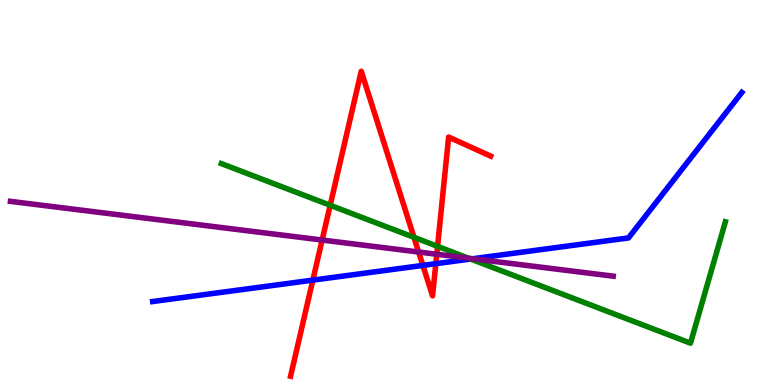[{'lines': ['blue', 'red'], 'intersections': [{'x': 4.04, 'y': 2.72}, {'x': 5.46, 'y': 3.11}, {'x': 5.62, 'y': 3.15}]}, {'lines': ['green', 'red'], 'intersections': [{'x': 4.26, 'y': 4.67}, {'x': 5.34, 'y': 3.84}, {'x': 5.65, 'y': 3.6}]}, {'lines': ['purple', 'red'], 'intersections': [{'x': 4.16, 'y': 3.77}, {'x': 5.4, 'y': 3.45}, {'x': 5.64, 'y': 3.4}]}, {'lines': ['blue', 'green'], 'intersections': [{'x': 6.07, 'y': 3.27}]}, {'lines': ['blue', 'purple'], 'intersections': [{'x': 6.1, 'y': 3.28}]}, {'lines': ['green', 'purple'], 'intersections': [{'x': 6.05, 'y': 3.29}]}]